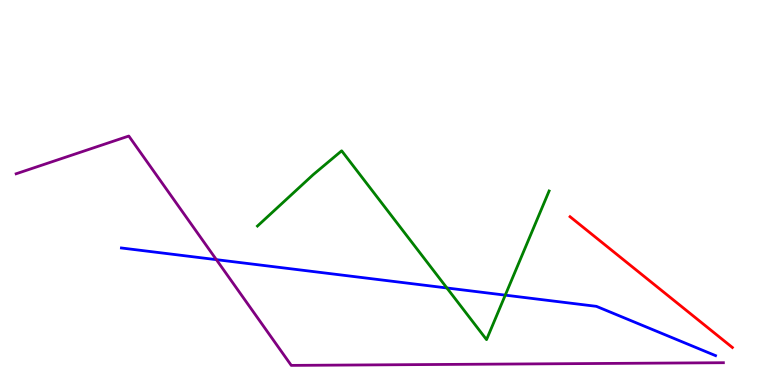[{'lines': ['blue', 'red'], 'intersections': []}, {'lines': ['green', 'red'], 'intersections': []}, {'lines': ['purple', 'red'], 'intersections': []}, {'lines': ['blue', 'green'], 'intersections': [{'x': 5.77, 'y': 2.52}, {'x': 6.52, 'y': 2.33}]}, {'lines': ['blue', 'purple'], 'intersections': [{'x': 2.79, 'y': 3.26}]}, {'lines': ['green', 'purple'], 'intersections': []}]